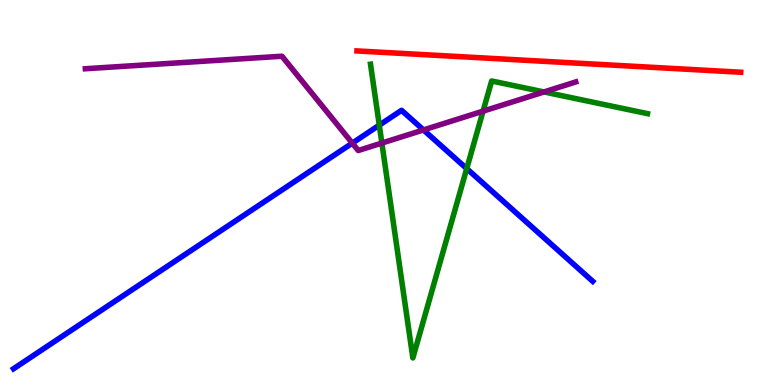[{'lines': ['blue', 'red'], 'intersections': []}, {'lines': ['green', 'red'], 'intersections': []}, {'lines': ['purple', 'red'], 'intersections': []}, {'lines': ['blue', 'green'], 'intersections': [{'x': 4.89, 'y': 6.75}, {'x': 6.02, 'y': 5.62}]}, {'lines': ['blue', 'purple'], 'intersections': [{'x': 4.55, 'y': 6.28}, {'x': 5.46, 'y': 6.62}]}, {'lines': ['green', 'purple'], 'intersections': [{'x': 4.93, 'y': 6.28}, {'x': 6.23, 'y': 7.11}, {'x': 7.02, 'y': 7.61}]}]